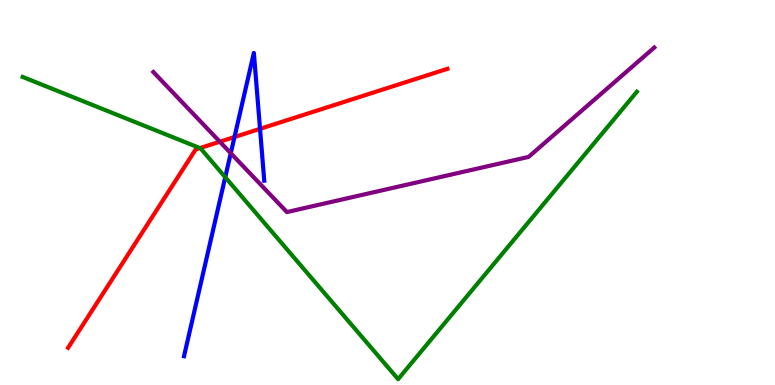[{'lines': ['blue', 'red'], 'intersections': [{'x': 3.03, 'y': 6.44}, {'x': 3.36, 'y': 6.65}]}, {'lines': ['green', 'red'], 'intersections': [{'x': 2.58, 'y': 6.15}]}, {'lines': ['purple', 'red'], 'intersections': [{'x': 2.84, 'y': 6.32}]}, {'lines': ['blue', 'green'], 'intersections': [{'x': 2.91, 'y': 5.4}]}, {'lines': ['blue', 'purple'], 'intersections': [{'x': 2.98, 'y': 6.02}]}, {'lines': ['green', 'purple'], 'intersections': []}]